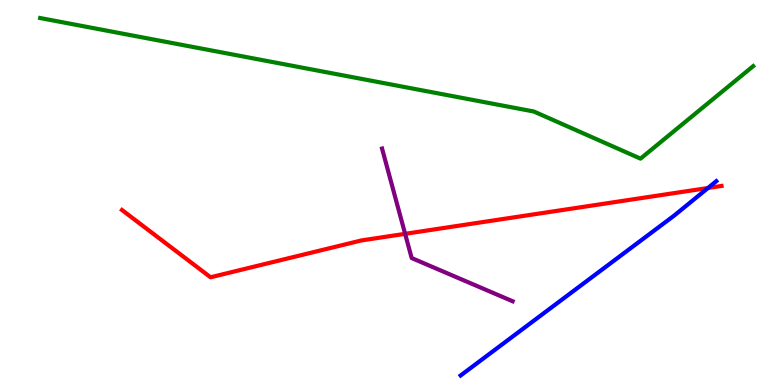[{'lines': ['blue', 'red'], 'intersections': [{'x': 9.14, 'y': 5.12}]}, {'lines': ['green', 'red'], 'intersections': []}, {'lines': ['purple', 'red'], 'intersections': [{'x': 5.23, 'y': 3.93}]}, {'lines': ['blue', 'green'], 'intersections': []}, {'lines': ['blue', 'purple'], 'intersections': []}, {'lines': ['green', 'purple'], 'intersections': []}]